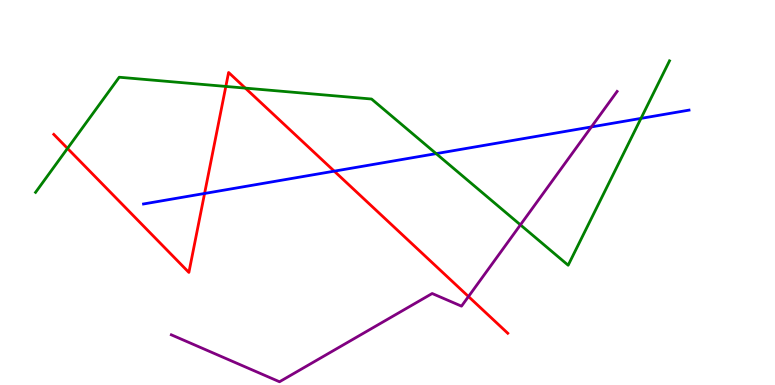[{'lines': ['blue', 'red'], 'intersections': [{'x': 2.64, 'y': 4.97}, {'x': 4.31, 'y': 5.55}]}, {'lines': ['green', 'red'], 'intersections': [{'x': 0.871, 'y': 6.15}, {'x': 2.91, 'y': 7.75}, {'x': 3.17, 'y': 7.71}]}, {'lines': ['purple', 'red'], 'intersections': [{'x': 6.04, 'y': 2.3}]}, {'lines': ['blue', 'green'], 'intersections': [{'x': 5.63, 'y': 6.01}, {'x': 8.27, 'y': 6.92}]}, {'lines': ['blue', 'purple'], 'intersections': [{'x': 7.63, 'y': 6.7}]}, {'lines': ['green', 'purple'], 'intersections': [{'x': 6.72, 'y': 4.16}]}]